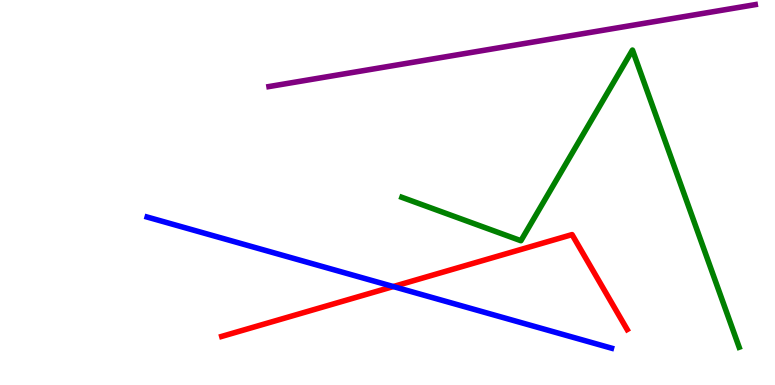[{'lines': ['blue', 'red'], 'intersections': [{'x': 5.07, 'y': 2.56}]}, {'lines': ['green', 'red'], 'intersections': []}, {'lines': ['purple', 'red'], 'intersections': []}, {'lines': ['blue', 'green'], 'intersections': []}, {'lines': ['blue', 'purple'], 'intersections': []}, {'lines': ['green', 'purple'], 'intersections': []}]